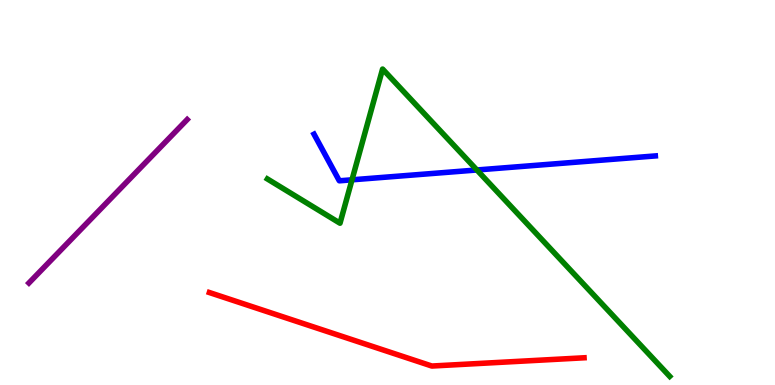[{'lines': ['blue', 'red'], 'intersections': []}, {'lines': ['green', 'red'], 'intersections': []}, {'lines': ['purple', 'red'], 'intersections': []}, {'lines': ['blue', 'green'], 'intersections': [{'x': 4.54, 'y': 5.33}, {'x': 6.15, 'y': 5.58}]}, {'lines': ['blue', 'purple'], 'intersections': []}, {'lines': ['green', 'purple'], 'intersections': []}]